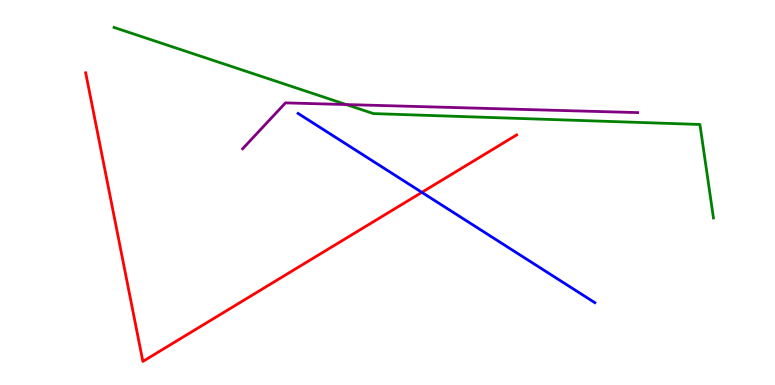[{'lines': ['blue', 'red'], 'intersections': [{'x': 5.44, 'y': 5.0}]}, {'lines': ['green', 'red'], 'intersections': []}, {'lines': ['purple', 'red'], 'intersections': []}, {'lines': ['blue', 'green'], 'intersections': []}, {'lines': ['blue', 'purple'], 'intersections': []}, {'lines': ['green', 'purple'], 'intersections': [{'x': 4.47, 'y': 7.28}]}]